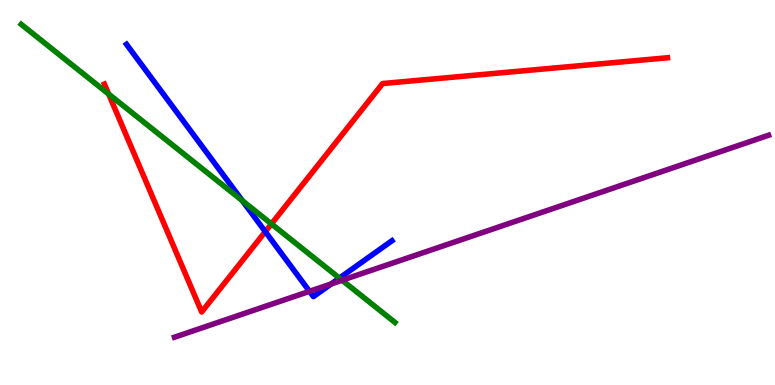[{'lines': ['blue', 'red'], 'intersections': [{'x': 3.42, 'y': 3.98}]}, {'lines': ['green', 'red'], 'intersections': [{'x': 1.4, 'y': 7.56}, {'x': 3.5, 'y': 4.18}]}, {'lines': ['purple', 'red'], 'intersections': []}, {'lines': ['blue', 'green'], 'intersections': [{'x': 3.13, 'y': 4.79}, {'x': 4.38, 'y': 2.78}]}, {'lines': ['blue', 'purple'], 'intersections': [{'x': 3.99, 'y': 2.43}, {'x': 4.27, 'y': 2.62}]}, {'lines': ['green', 'purple'], 'intersections': [{'x': 4.41, 'y': 2.72}]}]